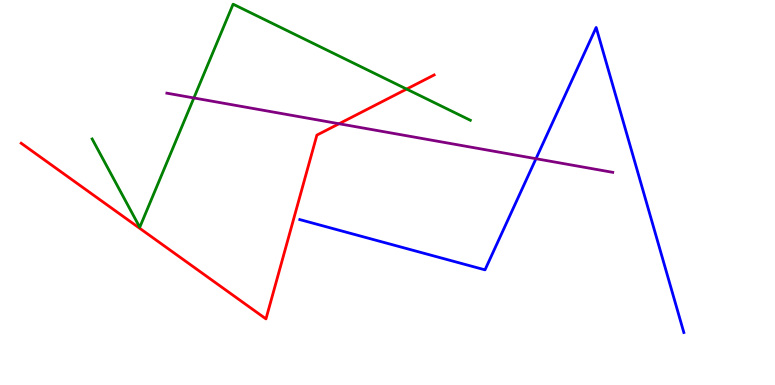[{'lines': ['blue', 'red'], 'intersections': []}, {'lines': ['green', 'red'], 'intersections': [{'x': 5.25, 'y': 7.69}]}, {'lines': ['purple', 'red'], 'intersections': [{'x': 4.37, 'y': 6.79}]}, {'lines': ['blue', 'green'], 'intersections': []}, {'lines': ['blue', 'purple'], 'intersections': [{'x': 6.92, 'y': 5.88}]}, {'lines': ['green', 'purple'], 'intersections': [{'x': 2.5, 'y': 7.46}]}]